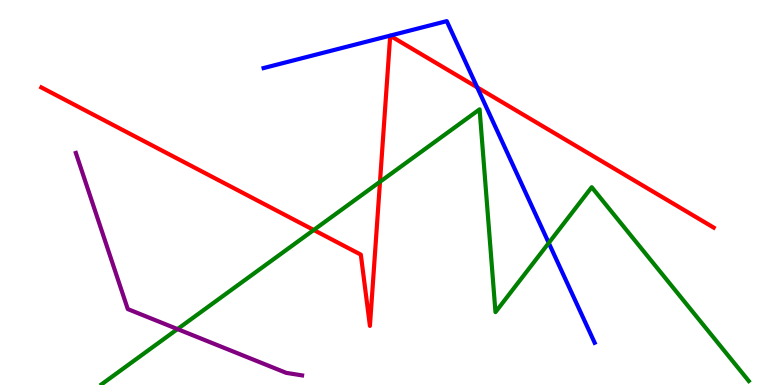[{'lines': ['blue', 'red'], 'intersections': [{'x': 6.16, 'y': 7.73}]}, {'lines': ['green', 'red'], 'intersections': [{'x': 4.05, 'y': 4.03}, {'x': 4.9, 'y': 5.28}]}, {'lines': ['purple', 'red'], 'intersections': []}, {'lines': ['blue', 'green'], 'intersections': [{'x': 7.08, 'y': 3.69}]}, {'lines': ['blue', 'purple'], 'intersections': []}, {'lines': ['green', 'purple'], 'intersections': [{'x': 2.29, 'y': 1.45}]}]